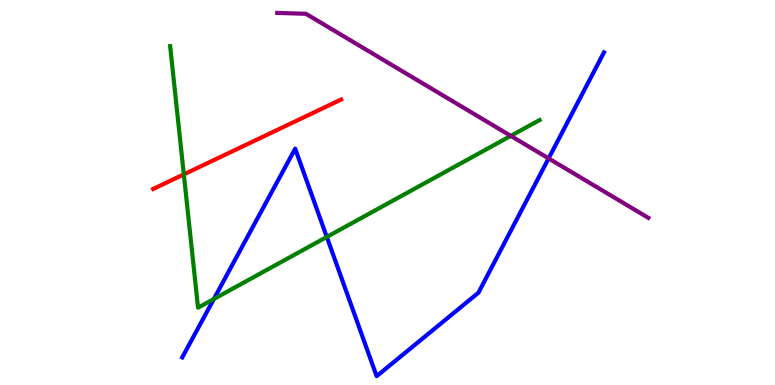[{'lines': ['blue', 'red'], 'intersections': []}, {'lines': ['green', 'red'], 'intersections': [{'x': 2.37, 'y': 5.47}]}, {'lines': ['purple', 'red'], 'intersections': []}, {'lines': ['blue', 'green'], 'intersections': [{'x': 2.76, 'y': 2.23}, {'x': 4.22, 'y': 3.85}]}, {'lines': ['blue', 'purple'], 'intersections': [{'x': 7.08, 'y': 5.89}]}, {'lines': ['green', 'purple'], 'intersections': [{'x': 6.59, 'y': 6.47}]}]